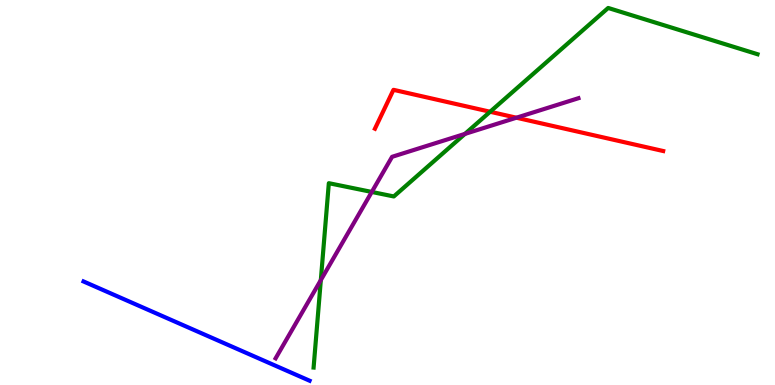[{'lines': ['blue', 'red'], 'intersections': []}, {'lines': ['green', 'red'], 'intersections': [{'x': 6.32, 'y': 7.1}]}, {'lines': ['purple', 'red'], 'intersections': [{'x': 6.66, 'y': 6.94}]}, {'lines': ['blue', 'green'], 'intersections': []}, {'lines': ['blue', 'purple'], 'intersections': []}, {'lines': ['green', 'purple'], 'intersections': [{'x': 4.14, 'y': 2.72}, {'x': 4.8, 'y': 5.01}, {'x': 6.0, 'y': 6.52}]}]